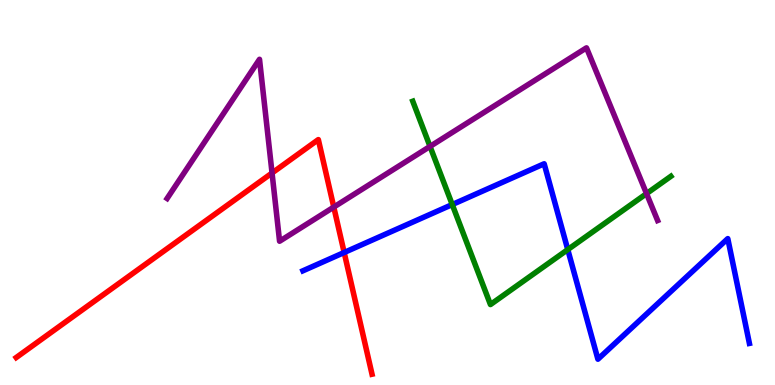[{'lines': ['blue', 'red'], 'intersections': [{'x': 4.44, 'y': 3.44}]}, {'lines': ['green', 'red'], 'intersections': []}, {'lines': ['purple', 'red'], 'intersections': [{'x': 3.51, 'y': 5.51}, {'x': 4.31, 'y': 4.62}]}, {'lines': ['blue', 'green'], 'intersections': [{'x': 5.84, 'y': 4.69}, {'x': 7.33, 'y': 3.52}]}, {'lines': ['blue', 'purple'], 'intersections': []}, {'lines': ['green', 'purple'], 'intersections': [{'x': 5.55, 'y': 6.2}, {'x': 8.34, 'y': 4.97}]}]